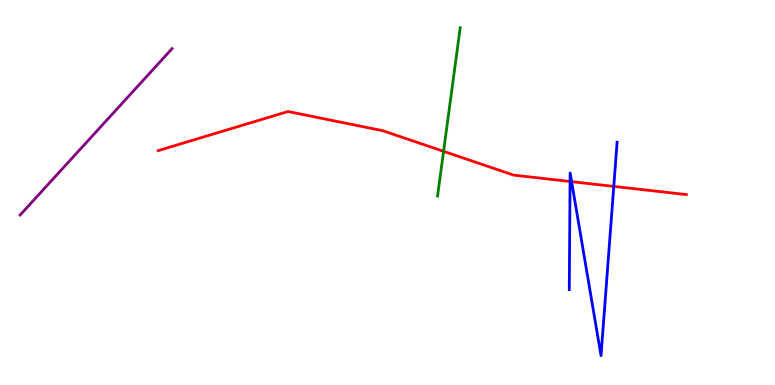[{'lines': ['blue', 'red'], 'intersections': [{'x': 7.36, 'y': 5.29}, {'x': 7.38, 'y': 5.28}, {'x': 7.92, 'y': 5.16}]}, {'lines': ['green', 'red'], 'intersections': [{'x': 5.72, 'y': 6.07}]}, {'lines': ['purple', 'red'], 'intersections': []}, {'lines': ['blue', 'green'], 'intersections': []}, {'lines': ['blue', 'purple'], 'intersections': []}, {'lines': ['green', 'purple'], 'intersections': []}]